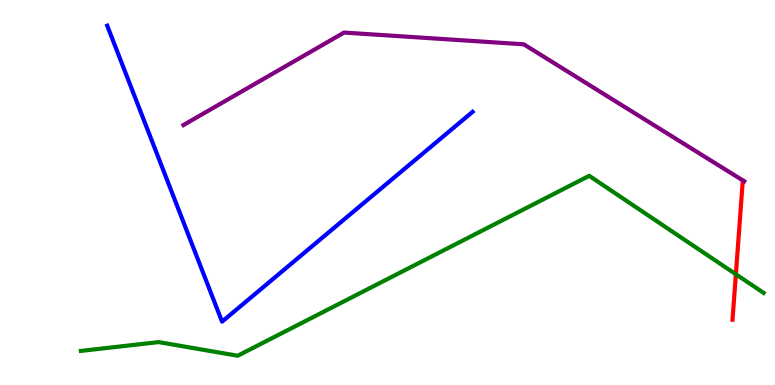[{'lines': ['blue', 'red'], 'intersections': []}, {'lines': ['green', 'red'], 'intersections': [{'x': 9.5, 'y': 2.88}]}, {'lines': ['purple', 'red'], 'intersections': []}, {'lines': ['blue', 'green'], 'intersections': []}, {'lines': ['blue', 'purple'], 'intersections': []}, {'lines': ['green', 'purple'], 'intersections': []}]